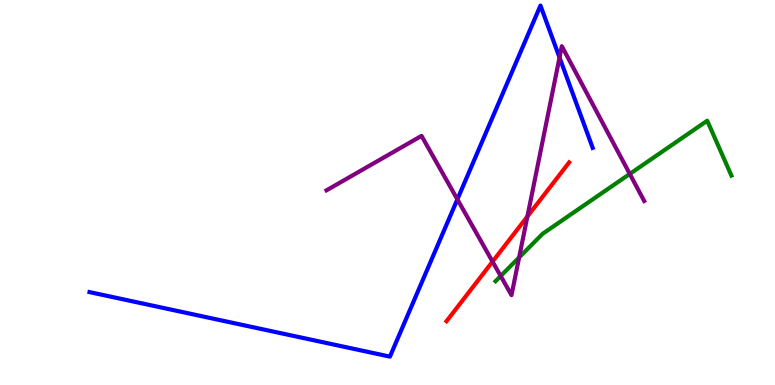[{'lines': ['blue', 'red'], 'intersections': []}, {'lines': ['green', 'red'], 'intersections': []}, {'lines': ['purple', 'red'], 'intersections': [{'x': 6.36, 'y': 3.21}, {'x': 6.81, 'y': 4.38}]}, {'lines': ['blue', 'green'], 'intersections': []}, {'lines': ['blue', 'purple'], 'intersections': [{'x': 5.9, 'y': 4.82}, {'x': 7.22, 'y': 8.51}]}, {'lines': ['green', 'purple'], 'intersections': [{'x': 6.46, 'y': 2.83}, {'x': 6.7, 'y': 3.31}, {'x': 8.13, 'y': 5.48}]}]